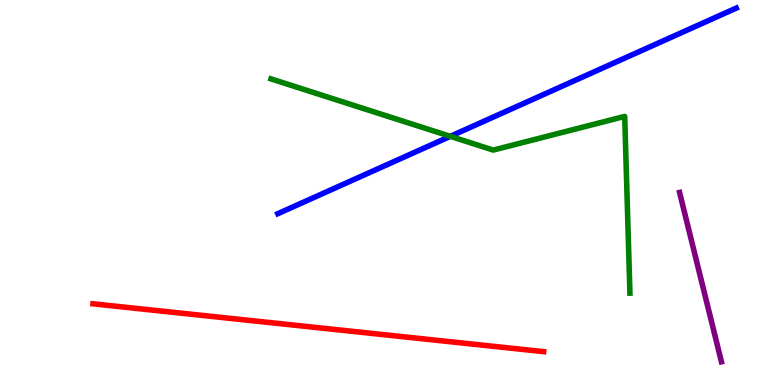[{'lines': ['blue', 'red'], 'intersections': []}, {'lines': ['green', 'red'], 'intersections': []}, {'lines': ['purple', 'red'], 'intersections': []}, {'lines': ['blue', 'green'], 'intersections': [{'x': 5.81, 'y': 6.46}]}, {'lines': ['blue', 'purple'], 'intersections': []}, {'lines': ['green', 'purple'], 'intersections': []}]